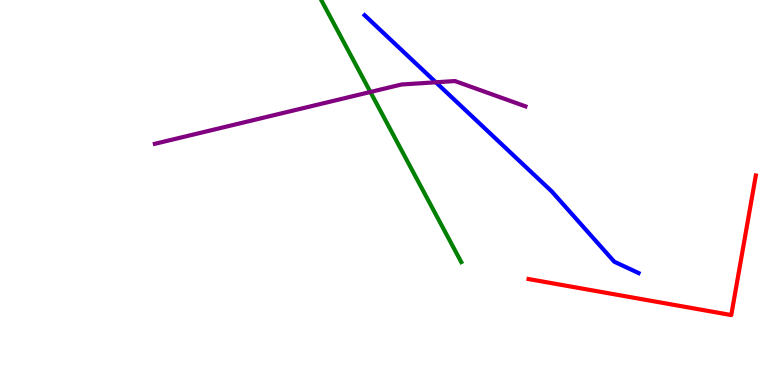[{'lines': ['blue', 'red'], 'intersections': []}, {'lines': ['green', 'red'], 'intersections': []}, {'lines': ['purple', 'red'], 'intersections': []}, {'lines': ['blue', 'green'], 'intersections': []}, {'lines': ['blue', 'purple'], 'intersections': [{'x': 5.62, 'y': 7.86}]}, {'lines': ['green', 'purple'], 'intersections': [{'x': 4.78, 'y': 7.61}]}]